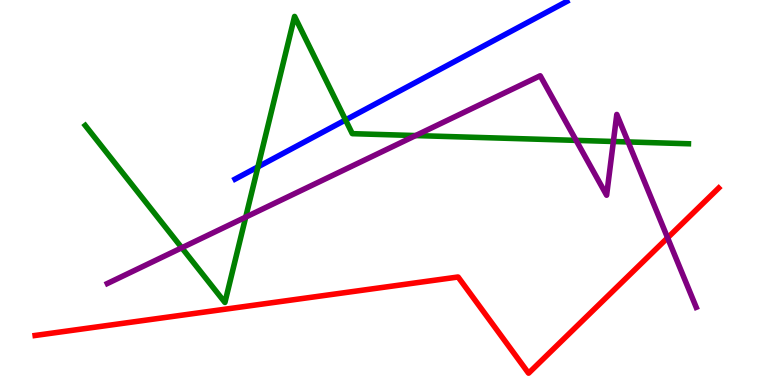[{'lines': ['blue', 'red'], 'intersections': []}, {'lines': ['green', 'red'], 'intersections': []}, {'lines': ['purple', 'red'], 'intersections': [{'x': 8.61, 'y': 3.82}]}, {'lines': ['blue', 'green'], 'intersections': [{'x': 3.33, 'y': 5.67}, {'x': 4.46, 'y': 6.88}]}, {'lines': ['blue', 'purple'], 'intersections': []}, {'lines': ['green', 'purple'], 'intersections': [{'x': 2.35, 'y': 3.56}, {'x': 3.17, 'y': 4.36}, {'x': 5.36, 'y': 6.48}, {'x': 7.43, 'y': 6.35}, {'x': 7.91, 'y': 6.32}, {'x': 8.1, 'y': 6.31}]}]